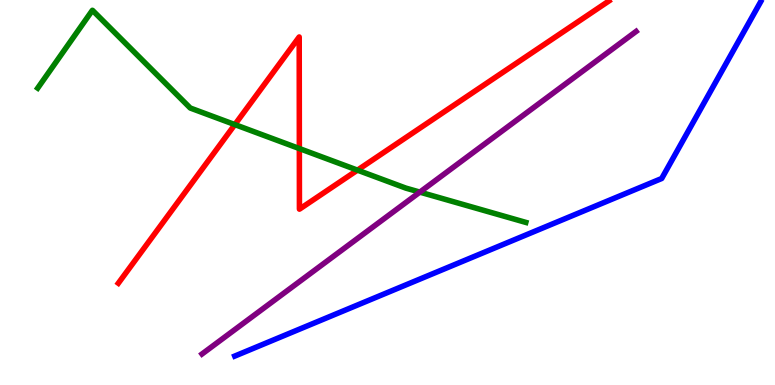[{'lines': ['blue', 'red'], 'intersections': []}, {'lines': ['green', 'red'], 'intersections': [{'x': 3.03, 'y': 6.76}, {'x': 3.86, 'y': 6.14}, {'x': 4.61, 'y': 5.58}]}, {'lines': ['purple', 'red'], 'intersections': []}, {'lines': ['blue', 'green'], 'intersections': []}, {'lines': ['blue', 'purple'], 'intersections': []}, {'lines': ['green', 'purple'], 'intersections': [{'x': 5.42, 'y': 5.01}]}]